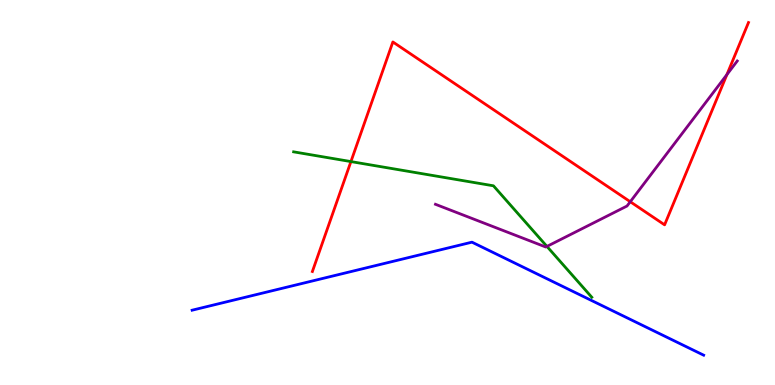[{'lines': ['blue', 'red'], 'intersections': []}, {'lines': ['green', 'red'], 'intersections': [{'x': 4.53, 'y': 5.8}]}, {'lines': ['purple', 'red'], 'intersections': [{'x': 8.13, 'y': 4.76}, {'x': 9.38, 'y': 8.06}]}, {'lines': ['blue', 'green'], 'intersections': []}, {'lines': ['blue', 'purple'], 'intersections': []}, {'lines': ['green', 'purple'], 'intersections': [{'x': 7.06, 'y': 3.6}]}]